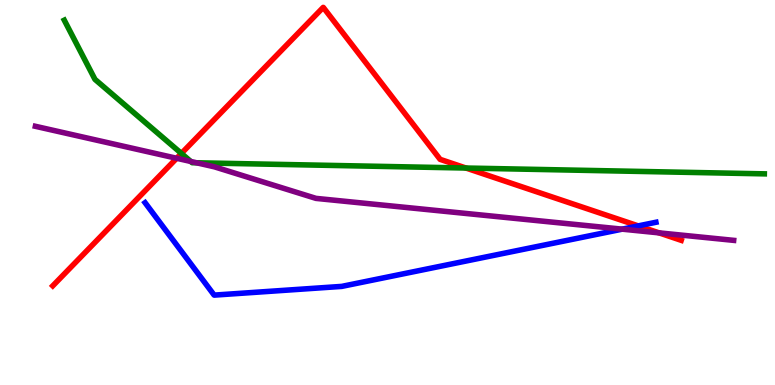[{'lines': ['blue', 'red'], 'intersections': [{'x': 8.24, 'y': 4.13}]}, {'lines': ['green', 'red'], 'intersections': [{'x': 2.34, 'y': 6.02}, {'x': 6.01, 'y': 5.64}]}, {'lines': ['purple', 'red'], 'intersections': [{'x': 2.28, 'y': 5.89}, {'x': 8.5, 'y': 3.95}]}, {'lines': ['blue', 'green'], 'intersections': []}, {'lines': ['blue', 'purple'], 'intersections': [{'x': 8.03, 'y': 4.05}]}, {'lines': ['green', 'purple'], 'intersections': [{'x': 2.46, 'y': 5.81}, {'x': 2.54, 'y': 5.77}]}]